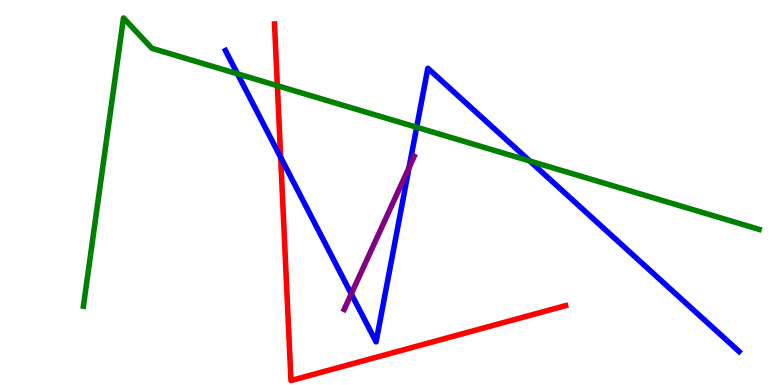[{'lines': ['blue', 'red'], 'intersections': [{'x': 3.62, 'y': 5.91}]}, {'lines': ['green', 'red'], 'intersections': [{'x': 3.58, 'y': 7.77}]}, {'lines': ['purple', 'red'], 'intersections': []}, {'lines': ['blue', 'green'], 'intersections': [{'x': 3.06, 'y': 8.08}, {'x': 5.38, 'y': 6.69}, {'x': 6.83, 'y': 5.82}]}, {'lines': ['blue', 'purple'], 'intersections': [{'x': 4.53, 'y': 2.37}, {'x': 5.28, 'y': 5.65}]}, {'lines': ['green', 'purple'], 'intersections': []}]